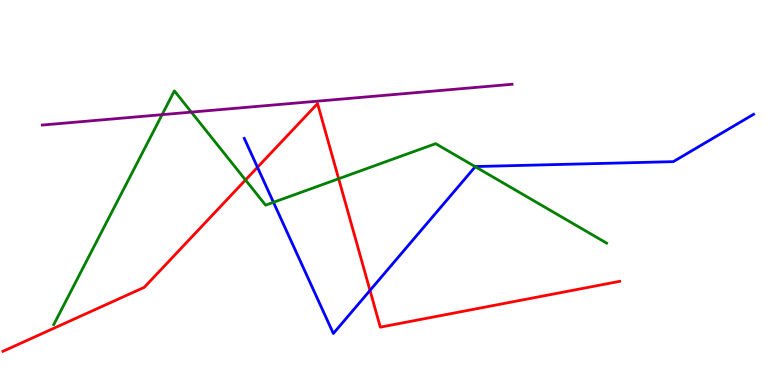[{'lines': ['blue', 'red'], 'intersections': [{'x': 3.32, 'y': 5.65}, {'x': 4.77, 'y': 2.46}]}, {'lines': ['green', 'red'], 'intersections': [{'x': 3.17, 'y': 5.32}, {'x': 4.37, 'y': 5.36}]}, {'lines': ['purple', 'red'], 'intersections': []}, {'lines': ['blue', 'green'], 'intersections': [{'x': 3.53, 'y': 4.75}, {'x': 6.13, 'y': 5.67}]}, {'lines': ['blue', 'purple'], 'intersections': []}, {'lines': ['green', 'purple'], 'intersections': [{'x': 2.09, 'y': 7.02}, {'x': 2.47, 'y': 7.09}]}]